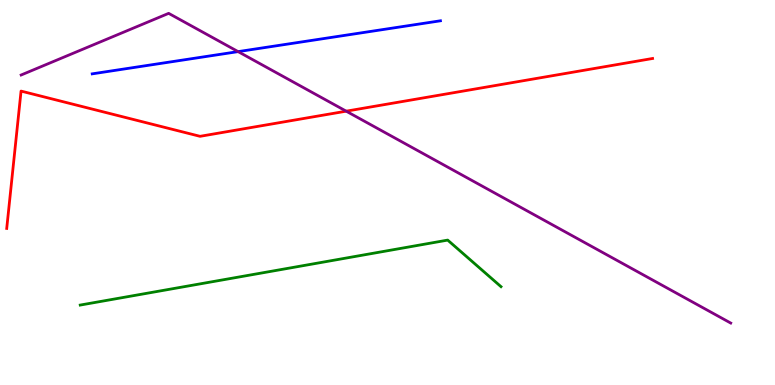[{'lines': ['blue', 'red'], 'intersections': []}, {'lines': ['green', 'red'], 'intersections': []}, {'lines': ['purple', 'red'], 'intersections': [{'x': 4.47, 'y': 7.11}]}, {'lines': ['blue', 'green'], 'intersections': []}, {'lines': ['blue', 'purple'], 'intersections': [{'x': 3.07, 'y': 8.66}]}, {'lines': ['green', 'purple'], 'intersections': []}]